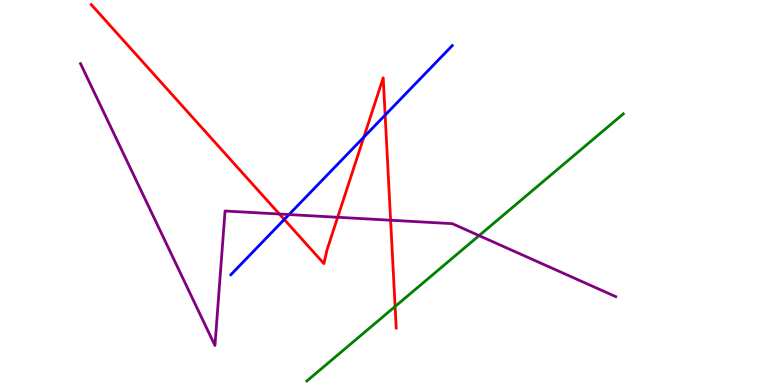[{'lines': ['blue', 'red'], 'intersections': [{'x': 3.67, 'y': 4.3}, {'x': 4.69, 'y': 6.44}, {'x': 4.97, 'y': 7.01}]}, {'lines': ['green', 'red'], 'intersections': [{'x': 5.1, 'y': 2.04}]}, {'lines': ['purple', 'red'], 'intersections': [{'x': 3.6, 'y': 4.44}, {'x': 4.36, 'y': 4.36}, {'x': 5.04, 'y': 4.28}]}, {'lines': ['blue', 'green'], 'intersections': []}, {'lines': ['blue', 'purple'], 'intersections': [{'x': 3.73, 'y': 4.43}]}, {'lines': ['green', 'purple'], 'intersections': [{'x': 6.18, 'y': 3.88}]}]